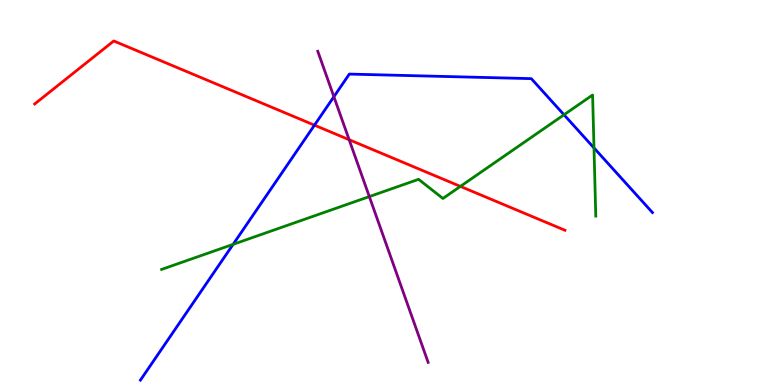[{'lines': ['blue', 'red'], 'intersections': [{'x': 4.06, 'y': 6.75}]}, {'lines': ['green', 'red'], 'intersections': [{'x': 5.94, 'y': 5.16}]}, {'lines': ['purple', 'red'], 'intersections': [{'x': 4.51, 'y': 6.37}]}, {'lines': ['blue', 'green'], 'intersections': [{'x': 3.01, 'y': 3.65}, {'x': 7.28, 'y': 7.02}, {'x': 7.66, 'y': 6.16}]}, {'lines': ['blue', 'purple'], 'intersections': [{'x': 4.31, 'y': 7.49}]}, {'lines': ['green', 'purple'], 'intersections': [{'x': 4.77, 'y': 4.89}]}]